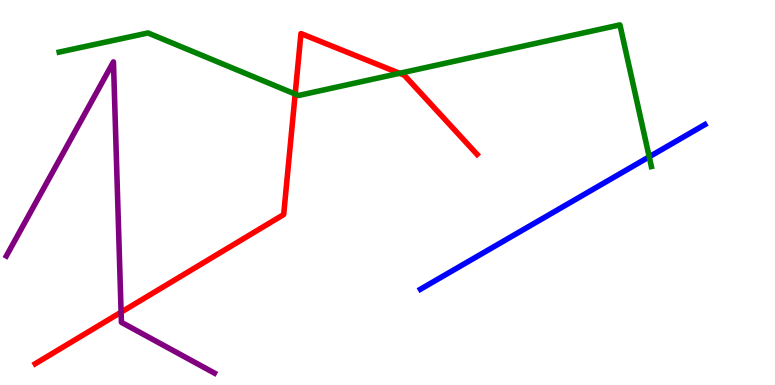[{'lines': ['blue', 'red'], 'intersections': []}, {'lines': ['green', 'red'], 'intersections': [{'x': 3.81, 'y': 7.56}, {'x': 5.16, 'y': 8.1}]}, {'lines': ['purple', 'red'], 'intersections': [{'x': 1.56, 'y': 1.89}]}, {'lines': ['blue', 'green'], 'intersections': [{'x': 8.38, 'y': 5.93}]}, {'lines': ['blue', 'purple'], 'intersections': []}, {'lines': ['green', 'purple'], 'intersections': []}]